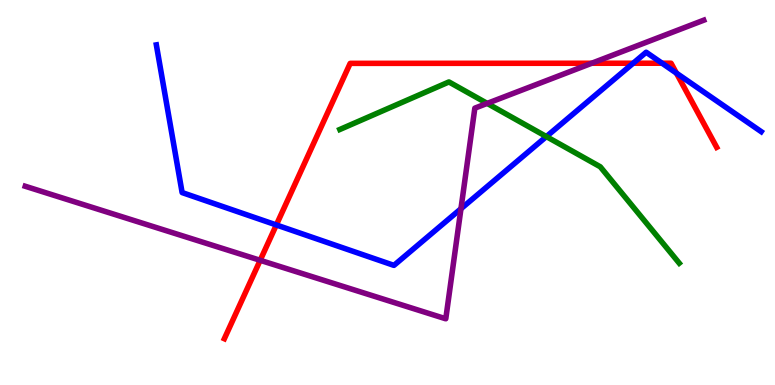[{'lines': ['blue', 'red'], 'intersections': [{'x': 3.57, 'y': 4.16}, {'x': 8.17, 'y': 8.36}, {'x': 8.54, 'y': 8.36}, {'x': 8.73, 'y': 8.1}]}, {'lines': ['green', 'red'], 'intersections': []}, {'lines': ['purple', 'red'], 'intersections': [{'x': 3.36, 'y': 3.24}, {'x': 7.63, 'y': 8.36}]}, {'lines': ['blue', 'green'], 'intersections': [{'x': 7.05, 'y': 6.45}]}, {'lines': ['blue', 'purple'], 'intersections': [{'x': 5.95, 'y': 4.58}]}, {'lines': ['green', 'purple'], 'intersections': [{'x': 6.29, 'y': 7.31}]}]